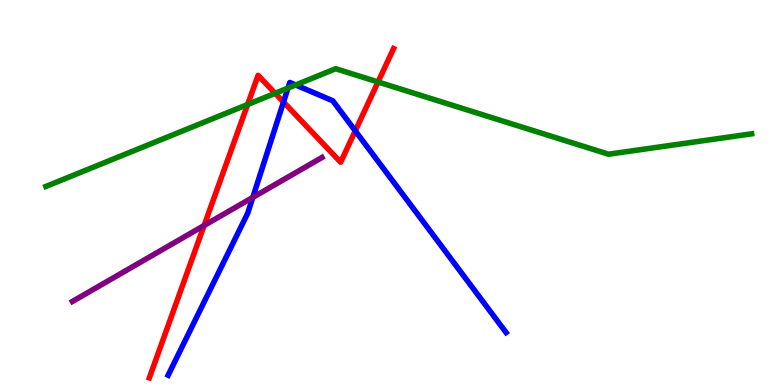[{'lines': ['blue', 'red'], 'intersections': [{'x': 3.66, 'y': 7.35}, {'x': 4.58, 'y': 6.6}]}, {'lines': ['green', 'red'], 'intersections': [{'x': 3.2, 'y': 7.29}, {'x': 3.55, 'y': 7.58}, {'x': 4.88, 'y': 7.87}]}, {'lines': ['purple', 'red'], 'intersections': [{'x': 2.63, 'y': 4.14}]}, {'lines': ['blue', 'green'], 'intersections': [{'x': 3.72, 'y': 7.71}, {'x': 3.82, 'y': 7.79}]}, {'lines': ['blue', 'purple'], 'intersections': [{'x': 3.26, 'y': 4.87}]}, {'lines': ['green', 'purple'], 'intersections': []}]